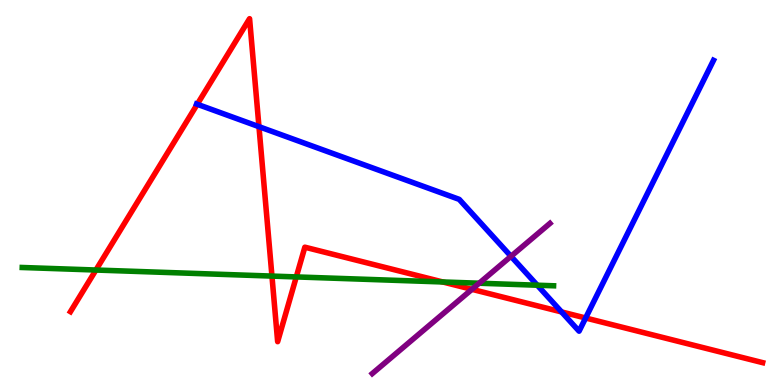[{'lines': ['blue', 'red'], 'intersections': [{'x': 2.55, 'y': 7.29}, {'x': 3.34, 'y': 6.71}, {'x': 7.25, 'y': 1.9}, {'x': 7.56, 'y': 1.74}]}, {'lines': ['green', 'red'], 'intersections': [{'x': 1.24, 'y': 2.99}, {'x': 3.51, 'y': 2.83}, {'x': 3.82, 'y': 2.81}, {'x': 5.71, 'y': 2.68}]}, {'lines': ['purple', 'red'], 'intersections': [{'x': 6.09, 'y': 2.49}]}, {'lines': ['blue', 'green'], 'intersections': [{'x': 6.93, 'y': 2.59}]}, {'lines': ['blue', 'purple'], 'intersections': [{'x': 6.59, 'y': 3.34}]}, {'lines': ['green', 'purple'], 'intersections': [{'x': 6.18, 'y': 2.64}]}]